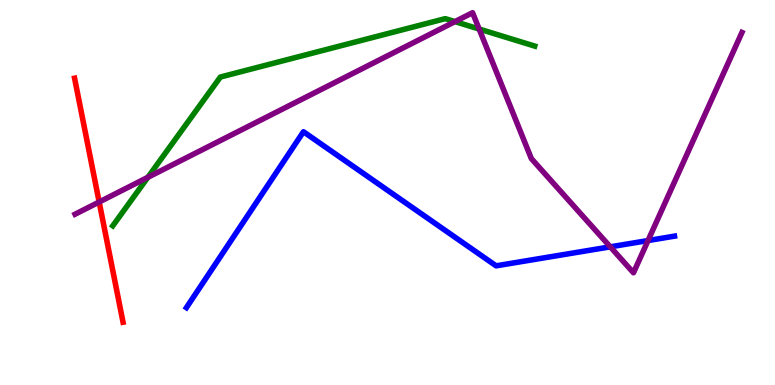[{'lines': ['blue', 'red'], 'intersections': []}, {'lines': ['green', 'red'], 'intersections': []}, {'lines': ['purple', 'red'], 'intersections': [{'x': 1.28, 'y': 4.75}]}, {'lines': ['blue', 'green'], 'intersections': []}, {'lines': ['blue', 'purple'], 'intersections': [{'x': 7.87, 'y': 3.59}, {'x': 8.36, 'y': 3.75}]}, {'lines': ['green', 'purple'], 'intersections': [{'x': 1.91, 'y': 5.39}, {'x': 5.87, 'y': 9.44}, {'x': 6.18, 'y': 9.25}]}]